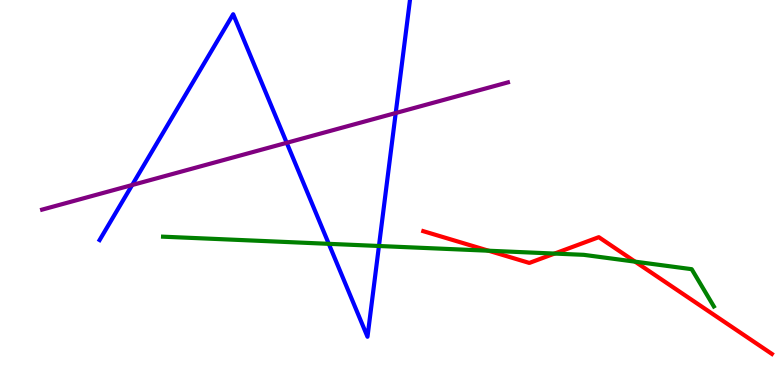[{'lines': ['blue', 'red'], 'intersections': []}, {'lines': ['green', 'red'], 'intersections': [{'x': 6.3, 'y': 3.49}, {'x': 7.16, 'y': 3.41}, {'x': 8.2, 'y': 3.2}]}, {'lines': ['purple', 'red'], 'intersections': []}, {'lines': ['blue', 'green'], 'intersections': [{'x': 4.24, 'y': 3.67}, {'x': 4.89, 'y': 3.61}]}, {'lines': ['blue', 'purple'], 'intersections': [{'x': 1.71, 'y': 5.19}, {'x': 3.7, 'y': 6.29}, {'x': 5.11, 'y': 7.06}]}, {'lines': ['green', 'purple'], 'intersections': []}]